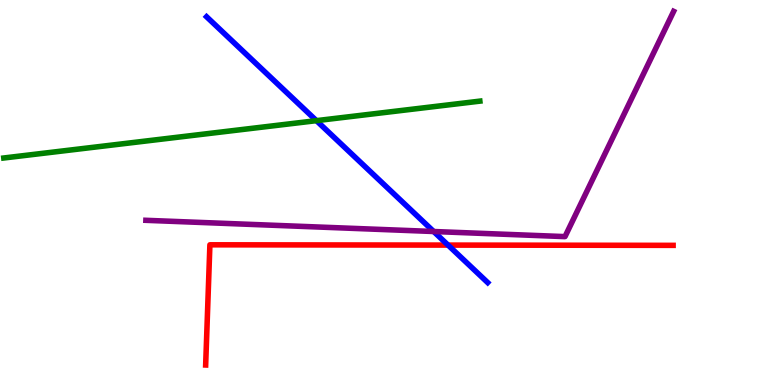[{'lines': ['blue', 'red'], 'intersections': [{'x': 5.78, 'y': 3.63}]}, {'lines': ['green', 'red'], 'intersections': []}, {'lines': ['purple', 'red'], 'intersections': []}, {'lines': ['blue', 'green'], 'intersections': [{'x': 4.08, 'y': 6.87}]}, {'lines': ['blue', 'purple'], 'intersections': [{'x': 5.6, 'y': 3.99}]}, {'lines': ['green', 'purple'], 'intersections': []}]